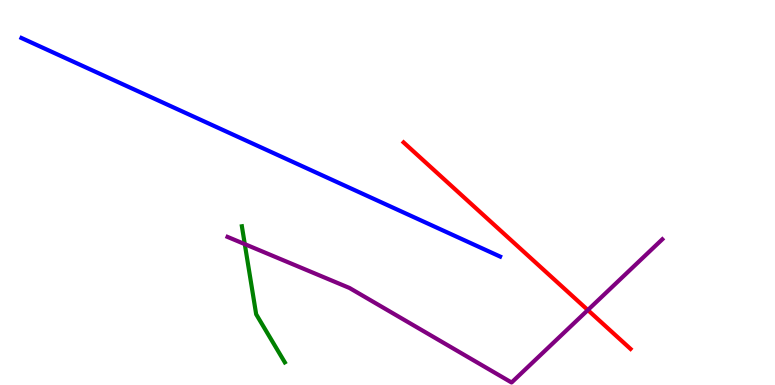[{'lines': ['blue', 'red'], 'intersections': []}, {'lines': ['green', 'red'], 'intersections': []}, {'lines': ['purple', 'red'], 'intersections': [{'x': 7.58, 'y': 1.95}]}, {'lines': ['blue', 'green'], 'intersections': []}, {'lines': ['blue', 'purple'], 'intersections': []}, {'lines': ['green', 'purple'], 'intersections': [{'x': 3.16, 'y': 3.66}]}]